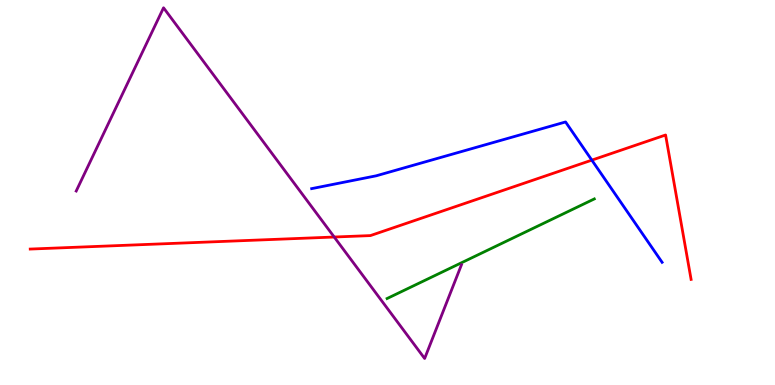[{'lines': ['blue', 'red'], 'intersections': [{'x': 7.64, 'y': 5.84}]}, {'lines': ['green', 'red'], 'intersections': []}, {'lines': ['purple', 'red'], 'intersections': [{'x': 4.31, 'y': 3.84}]}, {'lines': ['blue', 'green'], 'intersections': []}, {'lines': ['blue', 'purple'], 'intersections': []}, {'lines': ['green', 'purple'], 'intersections': []}]